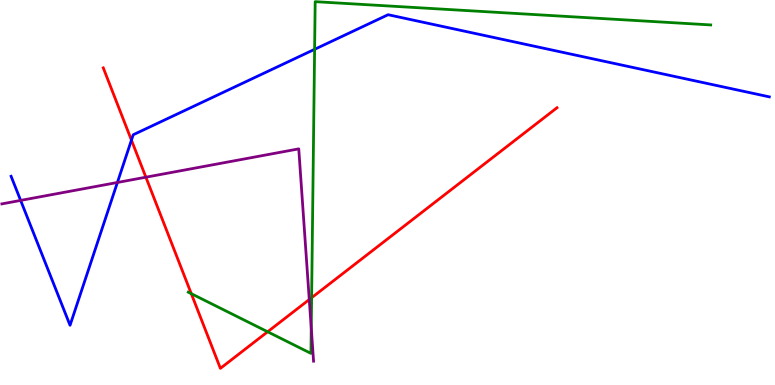[{'lines': ['blue', 'red'], 'intersections': [{'x': 1.7, 'y': 6.36}]}, {'lines': ['green', 'red'], 'intersections': [{'x': 2.47, 'y': 2.37}, {'x': 3.45, 'y': 1.38}, {'x': 4.02, 'y': 2.27}]}, {'lines': ['purple', 'red'], 'intersections': [{'x': 1.88, 'y': 5.4}, {'x': 3.99, 'y': 2.22}]}, {'lines': ['blue', 'green'], 'intersections': [{'x': 4.06, 'y': 8.72}]}, {'lines': ['blue', 'purple'], 'intersections': [{'x': 0.266, 'y': 4.79}, {'x': 1.51, 'y': 5.26}]}, {'lines': ['green', 'purple'], 'intersections': [{'x': 4.02, 'y': 1.48}]}]